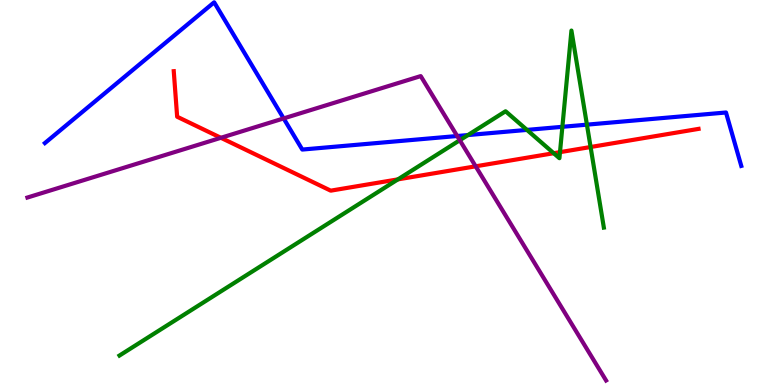[{'lines': ['blue', 'red'], 'intersections': []}, {'lines': ['green', 'red'], 'intersections': [{'x': 5.13, 'y': 5.34}, {'x': 7.14, 'y': 6.02}, {'x': 7.23, 'y': 6.05}, {'x': 7.62, 'y': 6.18}]}, {'lines': ['purple', 'red'], 'intersections': [{'x': 2.85, 'y': 6.42}, {'x': 6.14, 'y': 5.68}]}, {'lines': ['blue', 'green'], 'intersections': [{'x': 6.04, 'y': 6.49}, {'x': 6.8, 'y': 6.63}, {'x': 7.26, 'y': 6.71}, {'x': 7.57, 'y': 6.76}]}, {'lines': ['blue', 'purple'], 'intersections': [{'x': 3.66, 'y': 6.92}, {'x': 5.9, 'y': 6.47}]}, {'lines': ['green', 'purple'], 'intersections': [{'x': 5.93, 'y': 6.36}]}]